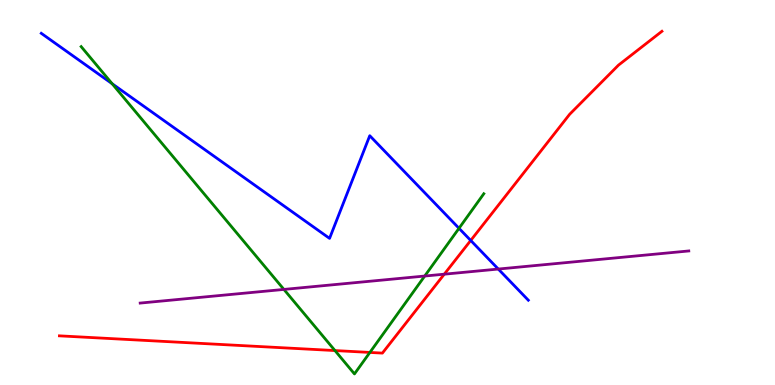[{'lines': ['blue', 'red'], 'intersections': [{'x': 6.07, 'y': 3.75}]}, {'lines': ['green', 'red'], 'intersections': [{'x': 4.32, 'y': 0.894}, {'x': 4.77, 'y': 0.846}]}, {'lines': ['purple', 'red'], 'intersections': [{'x': 5.73, 'y': 2.88}]}, {'lines': ['blue', 'green'], 'intersections': [{'x': 1.45, 'y': 7.82}, {'x': 5.92, 'y': 4.07}]}, {'lines': ['blue', 'purple'], 'intersections': [{'x': 6.43, 'y': 3.01}]}, {'lines': ['green', 'purple'], 'intersections': [{'x': 3.66, 'y': 2.48}, {'x': 5.48, 'y': 2.83}]}]